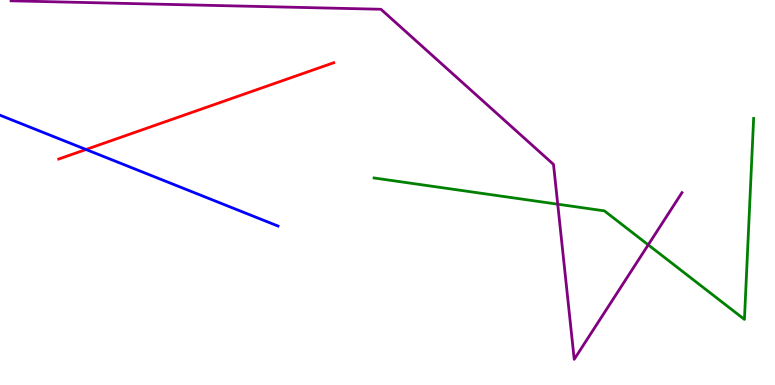[{'lines': ['blue', 'red'], 'intersections': [{'x': 1.11, 'y': 6.12}]}, {'lines': ['green', 'red'], 'intersections': []}, {'lines': ['purple', 'red'], 'intersections': []}, {'lines': ['blue', 'green'], 'intersections': []}, {'lines': ['blue', 'purple'], 'intersections': []}, {'lines': ['green', 'purple'], 'intersections': [{'x': 7.2, 'y': 4.7}, {'x': 8.36, 'y': 3.64}]}]